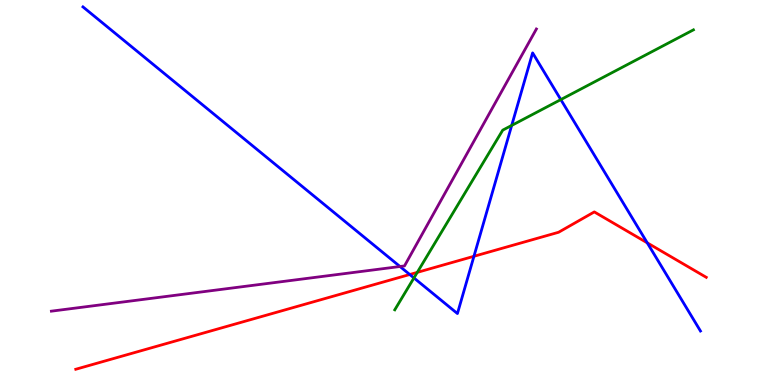[{'lines': ['blue', 'red'], 'intersections': [{'x': 5.29, 'y': 2.87}, {'x': 6.12, 'y': 3.34}, {'x': 8.35, 'y': 3.69}]}, {'lines': ['green', 'red'], 'intersections': [{'x': 5.38, 'y': 2.93}]}, {'lines': ['purple', 'red'], 'intersections': []}, {'lines': ['blue', 'green'], 'intersections': [{'x': 5.34, 'y': 2.78}, {'x': 6.6, 'y': 6.74}, {'x': 7.24, 'y': 7.41}]}, {'lines': ['blue', 'purple'], 'intersections': [{'x': 5.16, 'y': 3.08}]}, {'lines': ['green', 'purple'], 'intersections': []}]